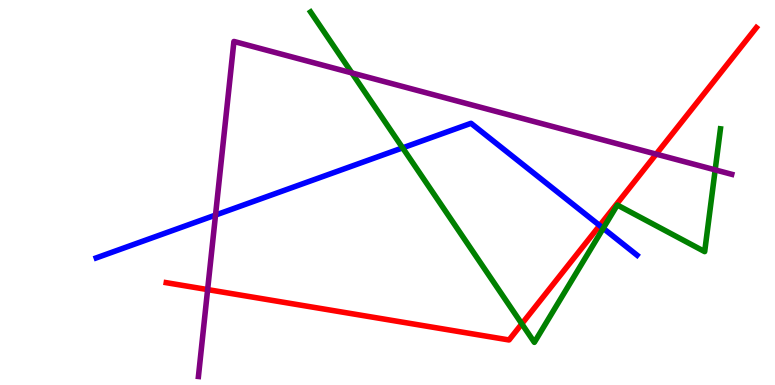[{'lines': ['blue', 'red'], 'intersections': [{'x': 7.74, 'y': 4.14}]}, {'lines': ['green', 'red'], 'intersections': [{'x': 6.73, 'y': 1.59}]}, {'lines': ['purple', 'red'], 'intersections': [{'x': 2.68, 'y': 2.48}, {'x': 8.47, 'y': 6.0}]}, {'lines': ['blue', 'green'], 'intersections': [{'x': 5.2, 'y': 6.16}, {'x': 7.78, 'y': 4.07}]}, {'lines': ['blue', 'purple'], 'intersections': [{'x': 2.78, 'y': 4.41}]}, {'lines': ['green', 'purple'], 'intersections': [{'x': 4.54, 'y': 8.11}, {'x': 9.23, 'y': 5.59}]}]